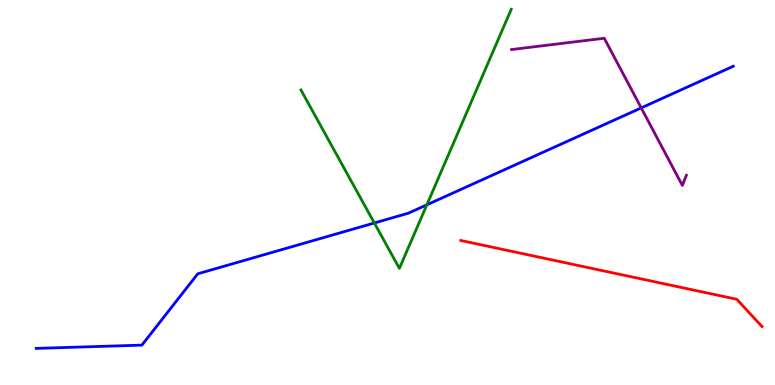[{'lines': ['blue', 'red'], 'intersections': []}, {'lines': ['green', 'red'], 'intersections': []}, {'lines': ['purple', 'red'], 'intersections': []}, {'lines': ['blue', 'green'], 'intersections': [{'x': 4.83, 'y': 4.21}, {'x': 5.51, 'y': 4.68}]}, {'lines': ['blue', 'purple'], 'intersections': [{'x': 8.27, 'y': 7.2}]}, {'lines': ['green', 'purple'], 'intersections': []}]